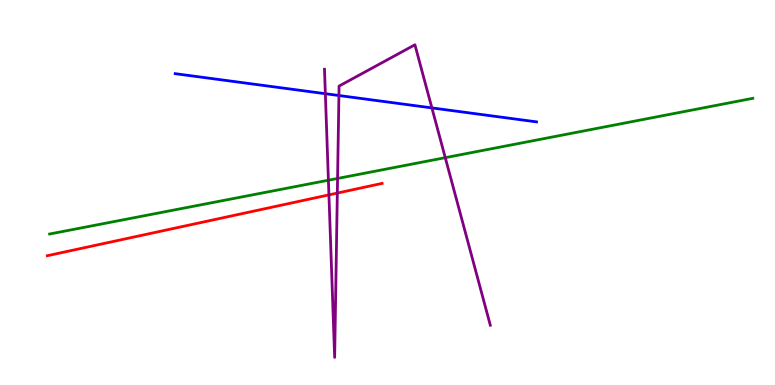[{'lines': ['blue', 'red'], 'intersections': []}, {'lines': ['green', 'red'], 'intersections': []}, {'lines': ['purple', 'red'], 'intersections': [{'x': 4.24, 'y': 4.94}, {'x': 4.35, 'y': 4.99}]}, {'lines': ['blue', 'green'], 'intersections': []}, {'lines': ['blue', 'purple'], 'intersections': [{'x': 4.2, 'y': 7.57}, {'x': 4.37, 'y': 7.52}, {'x': 5.57, 'y': 7.2}]}, {'lines': ['green', 'purple'], 'intersections': [{'x': 4.24, 'y': 5.32}, {'x': 4.36, 'y': 5.36}, {'x': 5.75, 'y': 5.9}]}]